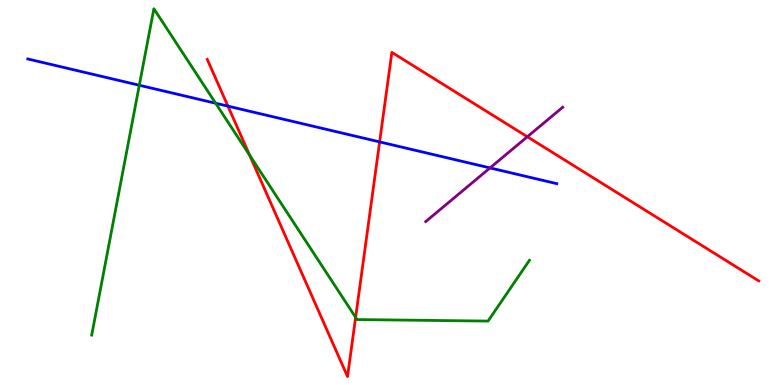[{'lines': ['blue', 'red'], 'intersections': [{'x': 2.94, 'y': 7.24}, {'x': 4.9, 'y': 6.31}]}, {'lines': ['green', 'red'], 'intersections': [{'x': 3.22, 'y': 5.97}, {'x': 4.59, 'y': 1.76}]}, {'lines': ['purple', 'red'], 'intersections': [{'x': 6.8, 'y': 6.45}]}, {'lines': ['blue', 'green'], 'intersections': [{'x': 1.8, 'y': 7.79}, {'x': 2.78, 'y': 7.32}]}, {'lines': ['blue', 'purple'], 'intersections': [{'x': 6.32, 'y': 5.64}]}, {'lines': ['green', 'purple'], 'intersections': []}]